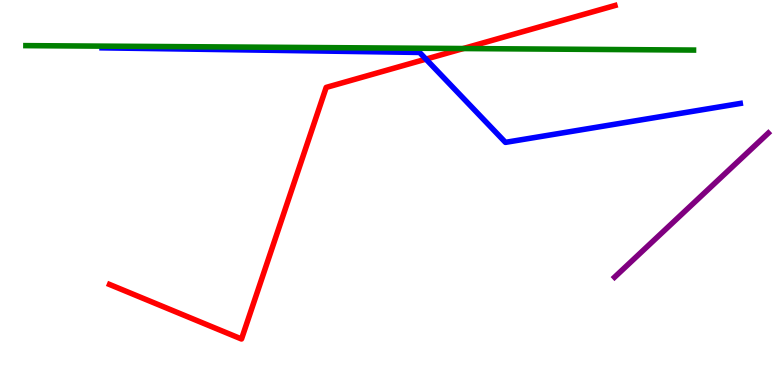[{'lines': ['blue', 'red'], 'intersections': [{'x': 5.5, 'y': 8.46}]}, {'lines': ['green', 'red'], 'intersections': [{'x': 5.98, 'y': 8.74}]}, {'lines': ['purple', 'red'], 'intersections': []}, {'lines': ['blue', 'green'], 'intersections': []}, {'lines': ['blue', 'purple'], 'intersections': []}, {'lines': ['green', 'purple'], 'intersections': []}]